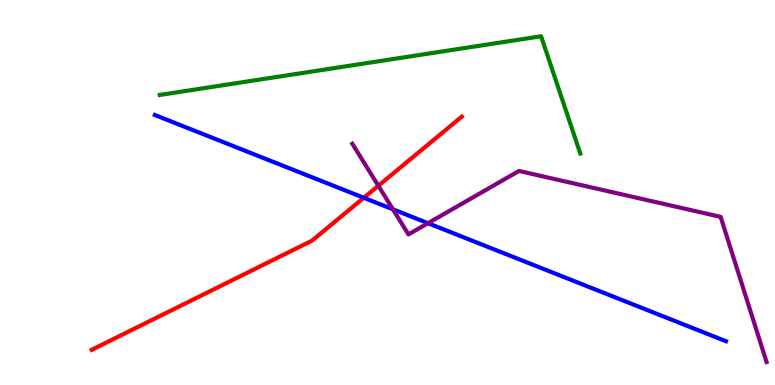[{'lines': ['blue', 'red'], 'intersections': [{'x': 4.69, 'y': 4.86}]}, {'lines': ['green', 'red'], 'intersections': []}, {'lines': ['purple', 'red'], 'intersections': [{'x': 4.88, 'y': 5.18}]}, {'lines': ['blue', 'green'], 'intersections': []}, {'lines': ['blue', 'purple'], 'intersections': [{'x': 5.07, 'y': 4.56}, {'x': 5.52, 'y': 4.2}]}, {'lines': ['green', 'purple'], 'intersections': []}]